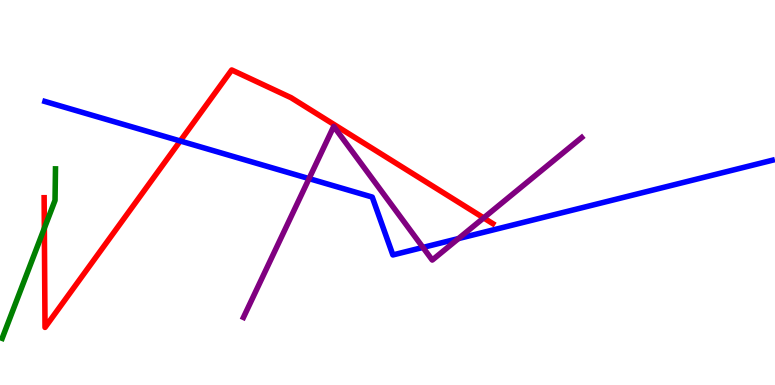[{'lines': ['blue', 'red'], 'intersections': [{'x': 2.33, 'y': 6.34}]}, {'lines': ['green', 'red'], 'intersections': [{'x': 0.572, 'y': 4.07}]}, {'lines': ['purple', 'red'], 'intersections': [{'x': 6.24, 'y': 4.34}]}, {'lines': ['blue', 'green'], 'intersections': []}, {'lines': ['blue', 'purple'], 'intersections': [{'x': 3.99, 'y': 5.36}, {'x': 5.46, 'y': 3.57}, {'x': 5.92, 'y': 3.8}]}, {'lines': ['green', 'purple'], 'intersections': []}]